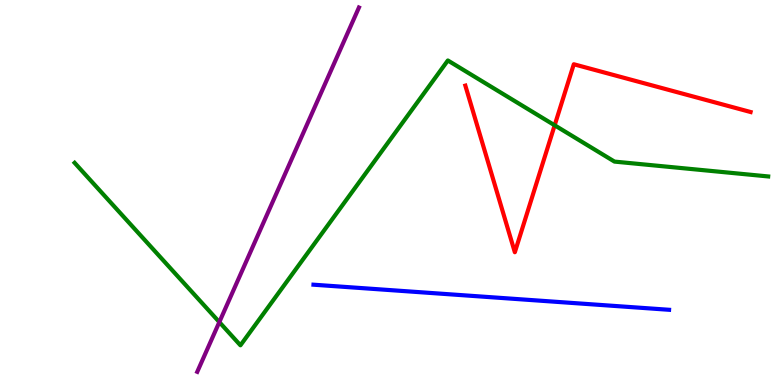[{'lines': ['blue', 'red'], 'intersections': []}, {'lines': ['green', 'red'], 'intersections': [{'x': 7.16, 'y': 6.75}]}, {'lines': ['purple', 'red'], 'intersections': []}, {'lines': ['blue', 'green'], 'intersections': []}, {'lines': ['blue', 'purple'], 'intersections': []}, {'lines': ['green', 'purple'], 'intersections': [{'x': 2.83, 'y': 1.63}]}]